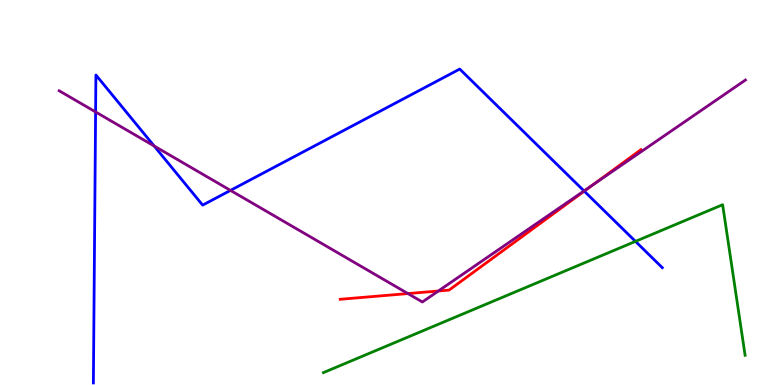[{'lines': ['blue', 'red'], 'intersections': [{'x': 7.54, 'y': 5.03}]}, {'lines': ['green', 'red'], 'intersections': []}, {'lines': ['purple', 'red'], 'intersections': [{'x': 5.26, 'y': 2.37}, {'x': 5.66, 'y': 2.44}, {'x': 7.65, 'y': 5.2}]}, {'lines': ['blue', 'green'], 'intersections': [{'x': 8.2, 'y': 3.73}]}, {'lines': ['blue', 'purple'], 'intersections': [{'x': 1.23, 'y': 7.09}, {'x': 1.99, 'y': 6.21}, {'x': 2.97, 'y': 5.05}, {'x': 7.54, 'y': 5.04}]}, {'lines': ['green', 'purple'], 'intersections': []}]